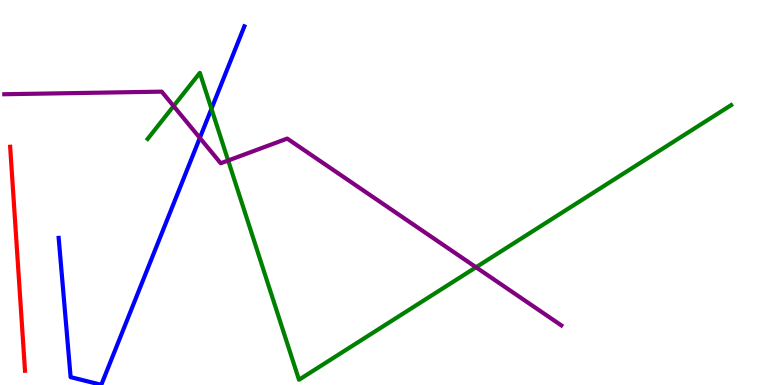[{'lines': ['blue', 'red'], 'intersections': []}, {'lines': ['green', 'red'], 'intersections': []}, {'lines': ['purple', 'red'], 'intersections': []}, {'lines': ['blue', 'green'], 'intersections': [{'x': 2.73, 'y': 7.17}]}, {'lines': ['blue', 'purple'], 'intersections': [{'x': 2.58, 'y': 6.42}]}, {'lines': ['green', 'purple'], 'intersections': [{'x': 2.24, 'y': 7.24}, {'x': 2.94, 'y': 5.83}, {'x': 6.14, 'y': 3.06}]}]